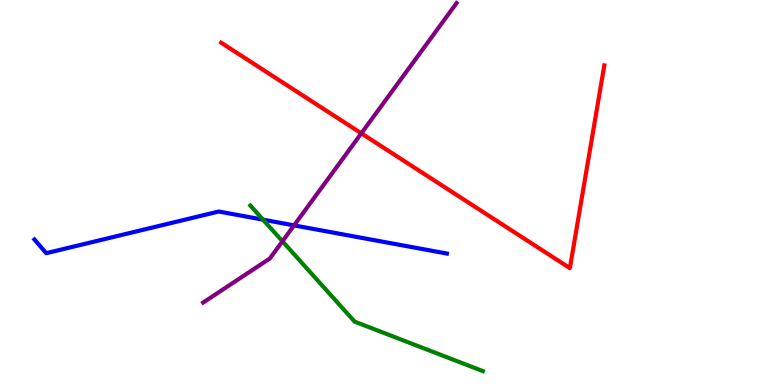[{'lines': ['blue', 'red'], 'intersections': []}, {'lines': ['green', 'red'], 'intersections': []}, {'lines': ['purple', 'red'], 'intersections': [{'x': 4.66, 'y': 6.54}]}, {'lines': ['blue', 'green'], 'intersections': [{'x': 3.39, 'y': 4.29}]}, {'lines': ['blue', 'purple'], 'intersections': [{'x': 3.79, 'y': 4.15}]}, {'lines': ['green', 'purple'], 'intersections': [{'x': 3.64, 'y': 3.73}]}]